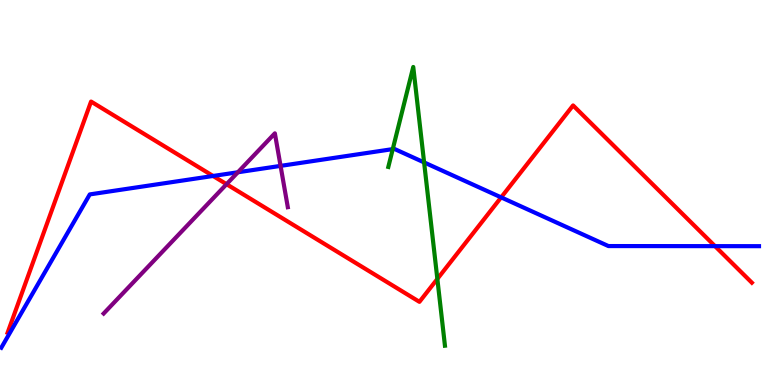[{'lines': ['blue', 'red'], 'intersections': [{'x': 2.75, 'y': 5.43}, {'x': 6.47, 'y': 4.87}, {'x': 9.23, 'y': 3.61}]}, {'lines': ['green', 'red'], 'intersections': [{'x': 5.64, 'y': 2.76}]}, {'lines': ['purple', 'red'], 'intersections': [{'x': 2.92, 'y': 5.22}]}, {'lines': ['blue', 'green'], 'intersections': [{'x': 5.07, 'y': 6.13}, {'x': 5.47, 'y': 5.78}]}, {'lines': ['blue', 'purple'], 'intersections': [{'x': 3.07, 'y': 5.53}, {'x': 3.62, 'y': 5.69}]}, {'lines': ['green', 'purple'], 'intersections': []}]